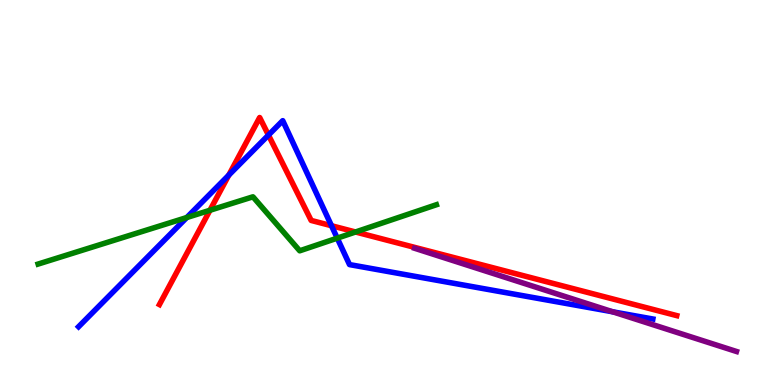[{'lines': ['blue', 'red'], 'intersections': [{'x': 2.95, 'y': 5.45}, {'x': 3.46, 'y': 6.49}, {'x': 4.28, 'y': 4.14}]}, {'lines': ['green', 'red'], 'intersections': [{'x': 2.71, 'y': 4.54}, {'x': 4.59, 'y': 3.97}]}, {'lines': ['purple', 'red'], 'intersections': []}, {'lines': ['blue', 'green'], 'intersections': [{'x': 2.41, 'y': 4.35}, {'x': 4.35, 'y': 3.81}]}, {'lines': ['blue', 'purple'], 'intersections': [{'x': 7.91, 'y': 1.9}]}, {'lines': ['green', 'purple'], 'intersections': []}]